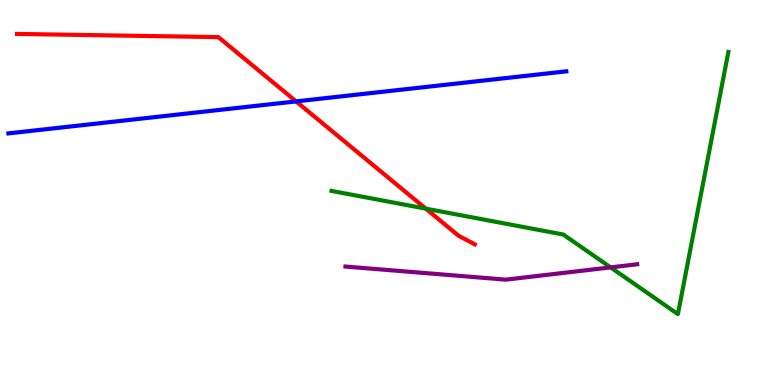[{'lines': ['blue', 'red'], 'intersections': [{'x': 3.82, 'y': 7.37}]}, {'lines': ['green', 'red'], 'intersections': [{'x': 5.49, 'y': 4.58}]}, {'lines': ['purple', 'red'], 'intersections': []}, {'lines': ['blue', 'green'], 'intersections': []}, {'lines': ['blue', 'purple'], 'intersections': []}, {'lines': ['green', 'purple'], 'intersections': [{'x': 7.88, 'y': 3.05}]}]